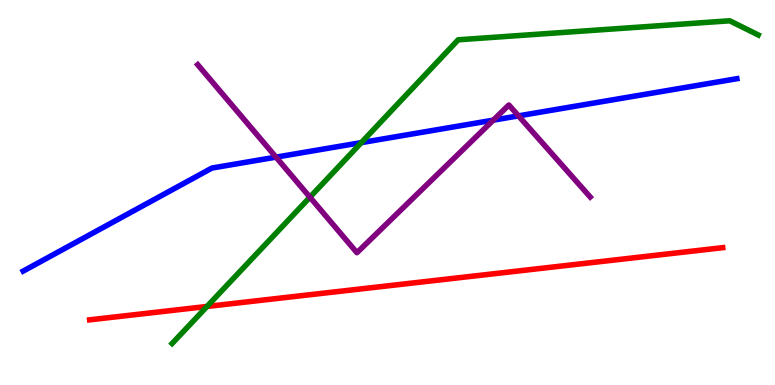[{'lines': ['blue', 'red'], 'intersections': []}, {'lines': ['green', 'red'], 'intersections': [{'x': 2.67, 'y': 2.04}]}, {'lines': ['purple', 'red'], 'intersections': []}, {'lines': ['blue', 'green'], 'intersections': [{'x': 4.66, 'y': 6.3}]}, {'lines': ['blue', 'purple'], 'intersections': [{'x': 3.56, 'y': 5.92}, {'x': 6.36, 'y': 6.88}, {'x': 6.69, 'y': 6.99}]}, {'lines': ['green', 'purple'], 'intersections': [{'x': 4.0, 'y': 4.88}]}]